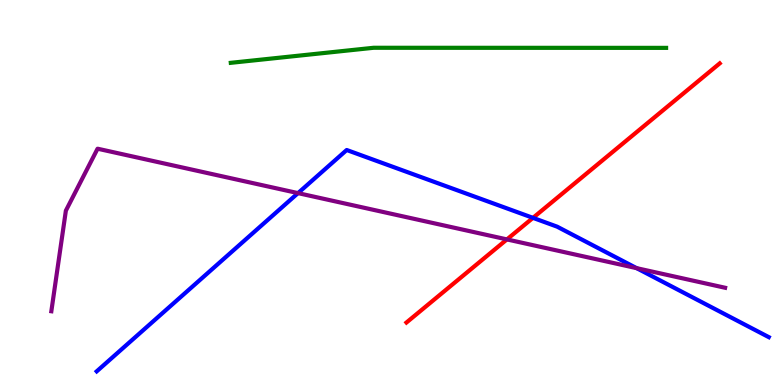[{'lines': ['blue', 'red'], 'intersections': [{'x': 6.88, 'y': 4.34}]}, {'lines': ['green', 'red'], 'intersections': []}, {'lines': ['purple', 'red'], 'intersections': [{'x': 6.54, 'y': 3.78}]}, {'lines': ['blue', 'green'], 'intersections': []}, {'lines': ['blue', 'purple'], 'intersections': [{'x': 3.85, 'y': 4.98}, {'x': 8.21, 'y': 3.04}]}, {'lines': ['green', 'purple'], 'intersections': []}]